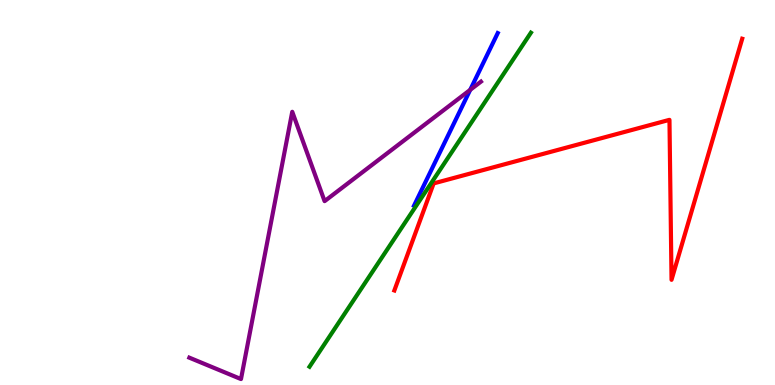[{'lines': ['blue', 'red'], 'intersections': []}, {'lines': ['green', 'red'], 'intersections': []}, {'lines': ['purple', 'red'], 'intersections': []}, {'lines': ['blue', 'green'], 'intersections': []}, {'lines': ['blue', 'purple'], 'intersections': [{'x': 6.07, 'y': 7.67}]}, {'lines': ['green', 'purple'], 'intersections': []}]